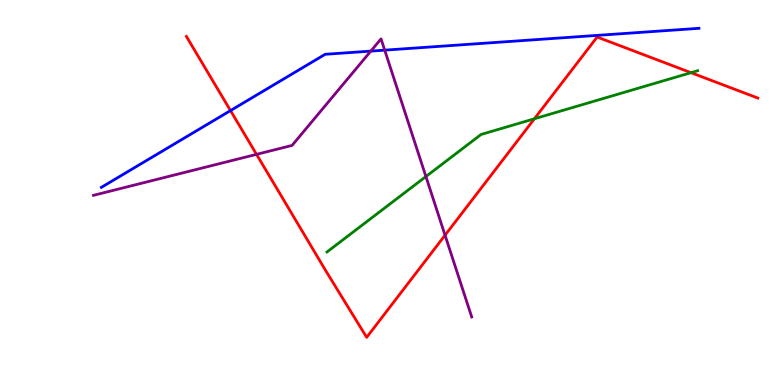[{'lines': ['blue', 'red'], 'intersections': [{'x': 2.97, 'y': 7.13}]}, {'lines': ['green', 'red'], 'intersections': [{'x': 6.9, 'y': 6.91}, {'x': 8.92, 'y': 8.11}]}, {'lines': ['purple', 'red'], 'intersections': [{'x': 3.31, 'y': 5.99}, {'x': 5.74, 'y': 3.89}]}, {'lines': ['blue', 'green'], 'intersections': []}, {'lines': ['blue', 'purple'], 'intersections': [{'x': 4.78, 'y': 8.67}, {'x': 4.96, 'y': 8.7}]}, {'lines': ['green', 'purple'], 'intersections': [{'x': 5.5, 'y': 5.41}]}]